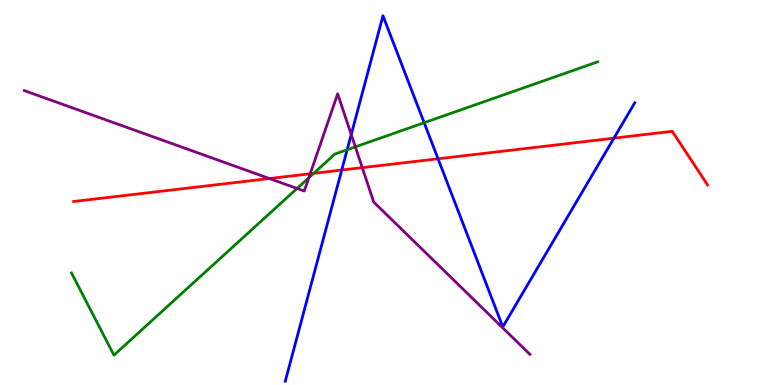[{'lines': ['blue', 'red'], 'intersections': [{'x': 4.41, 'y': 5.58}, {'x': 5.65, 'y': 5.88}, {'x': 7.92, 'y': 6.41}]}, {'lines': ['green', 'red'], 'intersections': [{'x': 4.05, 'y': 5.5}]}, {'lines': ['purple', 'red'], 'intersections': [{'x': 3.48, 'y': 5.36}, {'x': 4.0, 'y': 5.49}, {'x': 4.67, 'y': 5.65}]}, {'lines': ['blue', 'green'], 'intersections': [{'x': 4.48, 'y': 6.11}, {'x': 5.47, 'y': 6.81}]}, {'lines': ['blue', 'purple'], 'intersections': [{'x': 4.53, 'y': 6.51}]}, {'lines': ['green', 'purple'], 'intersections': [{'x': 3.83, 'y': 5.1}, {'x': 3.98, 'y': 5.38}, {'x': 4.59, 'y': 6.19}]}]